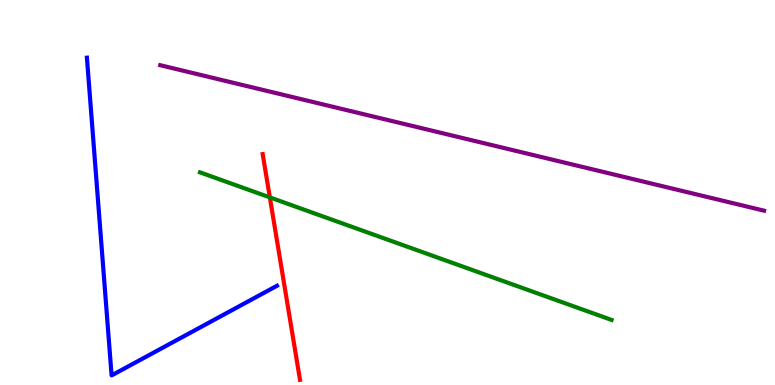[{'lines': ['blue', 'red'], 'intersections': []}, {'lines': ['green', 'red'], 'intersections': [{'x': 3.48, 'y': 4.87}]}, {'lines': ['purple', 'red'], 'intersections': []}, {'lines': ['blue', 'green'], 'intersections': []}, {'lines': ['blue', 'purple'], 'intersections': []}, {'lines': ['green', 'purple'], 'intersections': []}]